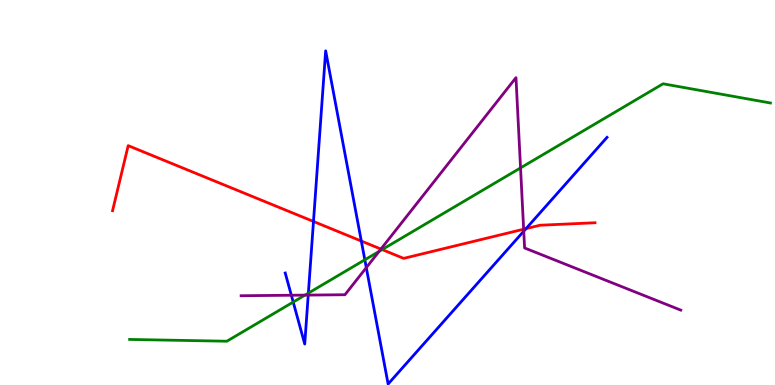[{'lines': ['blue', 'red'], 'intersections': [{'x': 4.04, 'y': 4.25}, {'x': 4.66, 'y': 3.74}, {'x': 6.79, 'y': 4.06}]}, {'lines': ['green', 'red'], 'intersections': [{'x': 4.93, 'y': 3.52}]}, {'lines': ['purple', 'red'], 'intersections': [{'x': 4.92, 'y': 3.53}, {'x': 6.76, 'y': 4.05}]}, {'lines': ['blue', 'green'], 'intersections': [{'x': 3.78, 'y': 2.15}, {'x': 3.98, 'y': 2.39}, {'x': 4.71, 'y': 3.25}]}, {'lines': ['blue', 'purple'], 'intersections': [{'x': 3.76, 'y': 2.33}, {'x': 3.98, 'y': 2.34}, {'x': 4.73, 'y': 3.05}, {'x': 6.76, 'y': 4.0}]}, {'lines': ['green', 'purple'], 'intersections': [{'x': 3.94, 'y': 2.33}, {'x': 4.89, 'y': 3.47}, {'x': 6.72, 'y': 5.64}]}]